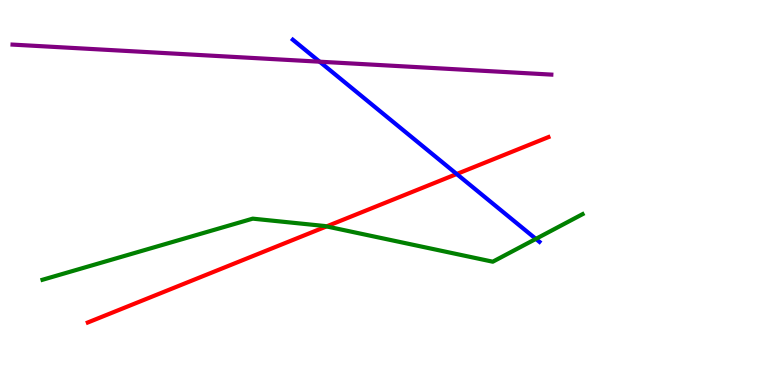[{'lines': ['blue', 'red'], 'intersections': [{'x': 5.89, 'y': 5.48}]}, {'lines': ['green', 'red'], 'intersections': [{'x': 4.21, 'y': 4.12}]}, {'lines': ['purple', 'red'], 'intersections': []}, {'lines': ['blue', 'green'], 'intersections': [{'x': 6.91, 'y': 3.8}]}, {'lines': ['blue', 'purple'], 'intersections': [{'x': 4.12, 'y': 8.4}]}, {'lines': ['green', 'purple'], 'intersections': []}]